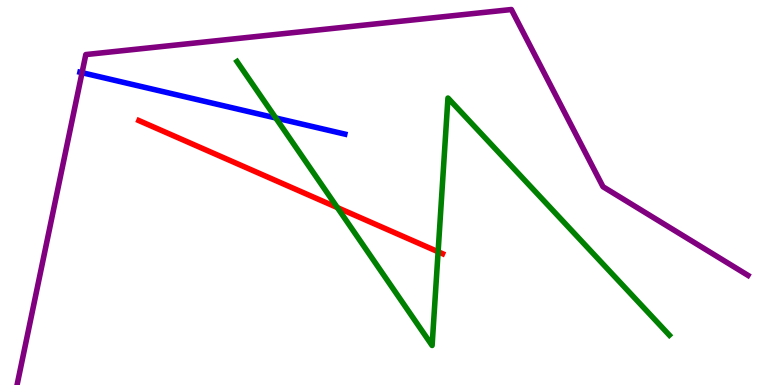[{'lines': ['blue', 'red'], 'intersections': []}, {'lines': ['green', 'red'], 'intersections': [{'x': 4.35, 'y': 4.61}, {'x': 5.65, 'y': 3.46}]}, {'lines': ['purple', 'red'], 'intersections': []}, {'lines': ['blue', 'green'], 'intersections': [{'x': 3.56, 'y': 6.94}]}, {'lines': ['blue', 'purple'], 'intersections': [{'x': 1.06, 'y': 8.11}]}, {'lines': ['green', 'purple'], 'intersections': []}]